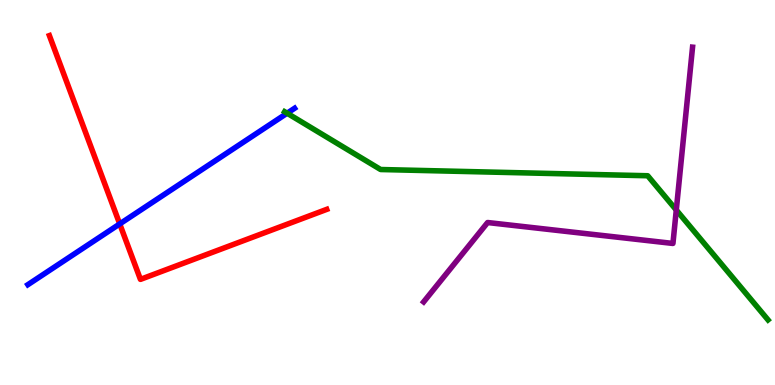[{'lines': ['blue', 'red'], 'intersections': [{'x': 1.54, 'y': 4.18}]}, {'lines': ['green', 'red'], 'intersections': []}, {'lines': ['purple', 'red'], 'intersections': []}, {'lines': ['blue', 'green'], 'intersections': [{'x': 3.7, 'y': 7.06}]}, {'lines': ['blue', 'purple'], 'intersections': []}, {'lines': ['green', 'purple'], 'intersections': [{'x': 8.73, 'y': 4.55}]}]